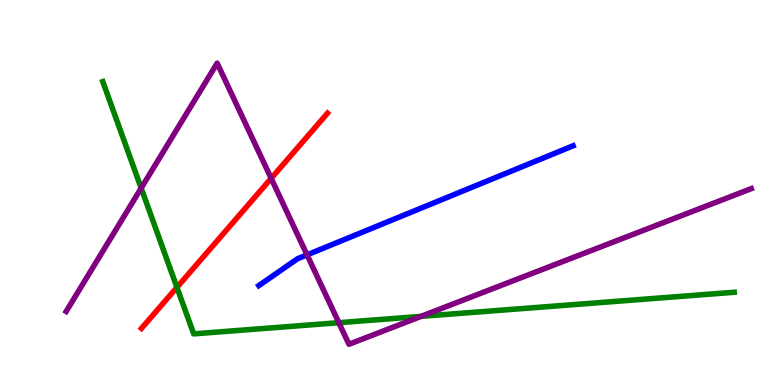[{'lines': ['blue', 'red'], 'intersections': []}, {'lines': ['green', 'red'], 'intersections': [{'x': 2.28, 'y': 2.54}]}, {'lines': ['purple', 'red'], 'intersections': [{'x': 3.5, 'y': 5.37}]}, {'lines': ['blue', 'green'], 'intersections': []}, {'lines': ['blue', 'purple'], 'intersections': [{'x': 3.96, 'y': 3.38}]}, {'lines': ['green', 'purple'], 'intersections': [{'x': 1.82, 'y': 5.11}, {'x': 4.37, 'y': 1.62}, {'x': 5.43, 'y': 1.78}]}]